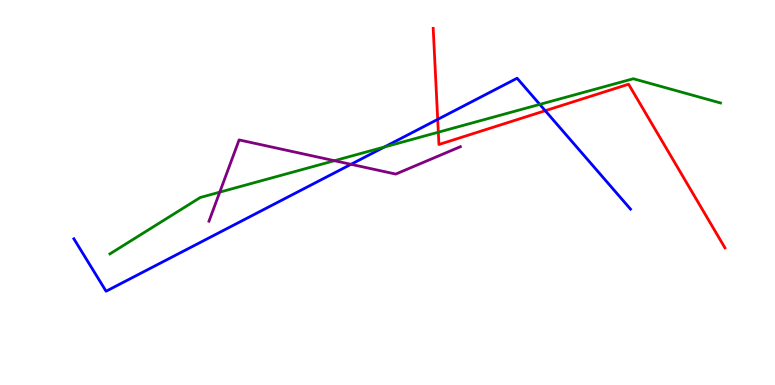[{'lines': ['blue', 'red'], 'intersections': [{'x': 5.65, 'y': 6.9}, {'x': 7.04, 'y': 7.12}]}, {'lines': ['green', 'red'], 'intersections': [{'x': 5.66, 'y': 6.57}]}, {'lines': ['purple', 'red'], 'intersections': []}, {'lines': ['blue', 'green'], 'intersections': [{'x': 4.96, 'y': 6.18}, {'x': 6.96, 'y': 7.29}]}, {'lines': ['blue', 'purple'], 'intersections': [{'x': 4.53, 'y': 5.73}]}, {'lines': ['green', 'purple'], 'intersections': [{'x': 2.84, 'y': 5.01}, {'x': 4.32, 'y': 5.83}]}]